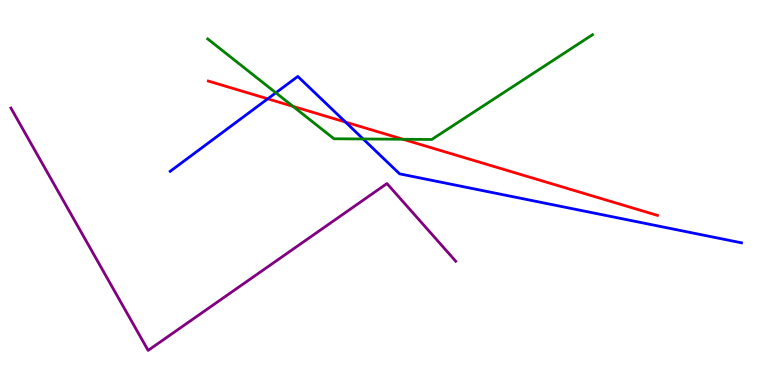[{'lines': ['blue', 'red'], 'intersections': [{'x': 3.45, 'y': 7.43}, {'x': 4.46, 'y': 6.83}]}, {'lines': ['green', 'red'], 'intersections': [{'x': 3.78, 'y': 7.24}, {'x': 5.2, 'y': 6.38}]}, {'lines': ['purple', 'red'], 'intersections': []}, {'lines': ['blue', 'green'], 'intersections': [{'x': 3.56, 'y': 7.59}, {'x': 4.69, 'y': 6.39}]}, {'lines': ['blue', 'purple'], 'intersections': []}, {'lines': ['green', 'purple'], 'intersections': []}]